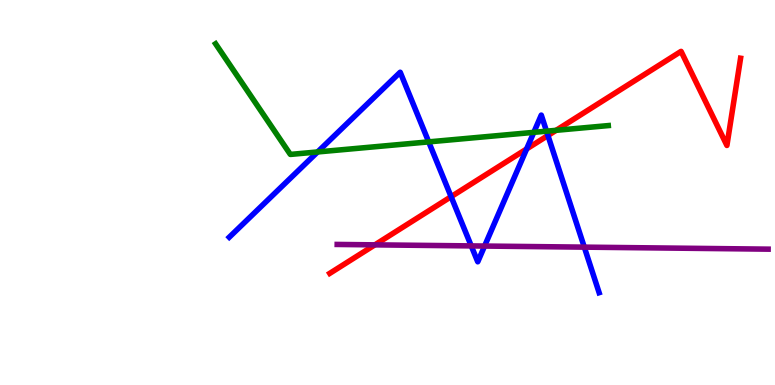[{'lines': ['blue', 'red'], 'intersections': [{'x': 5.82, 'y': 4.89}, {'x': 6.8, 'y': 6.13}, {'x': 7.07, 'y': 6.48}]}, {'lines': ['green', 'red'], 'intersections': [{'x': 7.18, 'y': 6.62}]}, {'lines': ['purple', 'red'], 'intersections': [{'x': 4.84, 'y': 3.64}]}, {'lines': ['blue', 'green'], 'intersections': [{'x': 4.1, 'y': 6.05}, {'x': 5.53, 'y': 6.31}, {'x': 6.89, 'y': 6.56}, {'x': 7.05, 'y': 6.59}]}, {'lines': ['blue', 'purple'], 'intersections': [{'x': 6.08, 'y': 3.61}, {'x': 6.25, 'y': 3.61}, {'x': 7.54, 'y': 3.58}]}, {'lines': ['green', 'purple'], 'intersections': []}]